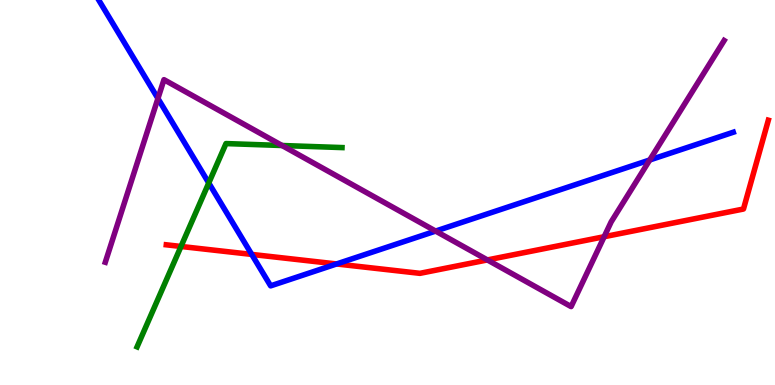[{'lines': ['blue', 'red'], 'intersections': [{'x': 3.25, 'y': 3.39}, {'x': 4.34, 'y': 3.14}]}, {'lines': ['green', 'red'], 'intersections': [{'x': 2.34, 'y': 3.6}]}, {'lines': ['purple', 'red'], 'intersections': [{'x': 6.29, 'y': 3.25}, {'x': 7.8, 'y': 3.85}]}, {'lines': ['blue', 'green'], 'intersections': [{'x': 2.69, 'y': 5.25}]}, {'lines': ['blue', 'purple'], 'intersections': [{'x': 2.04, 'y': 7.44}, {'x': 5.62, 'y': 4.0}, {'x': 8.38, 'y': 5.84}]}, {'lines': ['green', 'purple'], 'intersections': [{'x': 3.64, 'y': 6.22}]}]